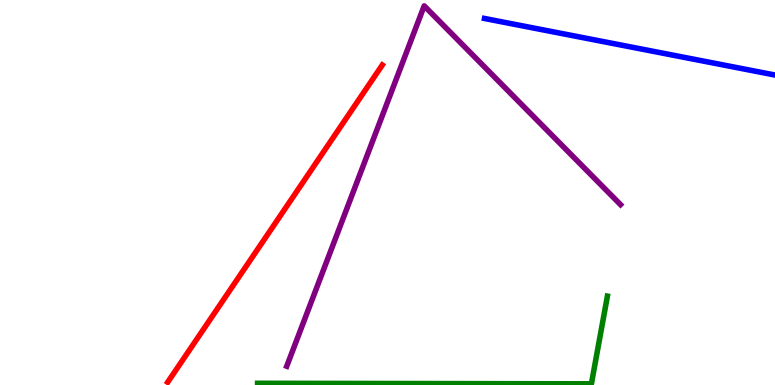[{'lines': ['blue', 'red'], 'intersections': []}, {'lines': ['green', 'red'], 'intersections': []}, {'lines': ['purple', 'red'], 'intersections': []}, {'lines': ['blue', 'green'], 'intersections': []}, {'lines': ['blue', 'purple'], 'intersections': []}, {'lines': ['green', 'purple'], 'intersections': []}]